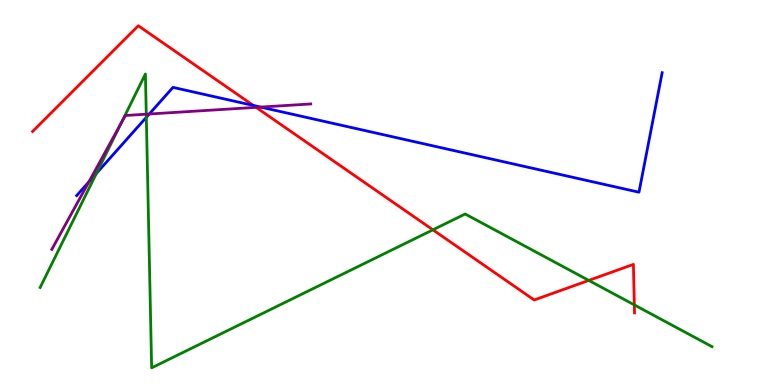[{'lines': ['blue', 'red'], 'intersections': [{'x': 3.27, 'y': 7.26}]}, {'lines': ['green', 'red'], 'intersections': [{'x': 5.59, 'y': 4.03}, {'x': 7.6, 'y': 2.72}, {'x': 8.18, 'y': 2.08}]}, {'lines': ['purple', 'red'], 'intersections': [{'x': 3.3, 'y': 7.21}]}, {'lines': ['blue', 'green'], 'intersections': [{'x': 1.24, 'y': 5.49}, {'x': 1.89, 'y': 6.95}]}, {'lines': ['blue', 'purple'], 'intersections': [{'x': 1.15, 'y': 5.28}, {'x': 1.93, 'y': 7.04}, {'x': 3.36, 'y': 7.22}]}, {'lines': ['green', 'purple'], 'intersections': [{'x': 1.57, 'y': 6.81}, {'x': 1.89, 'y': 7.03}]}]